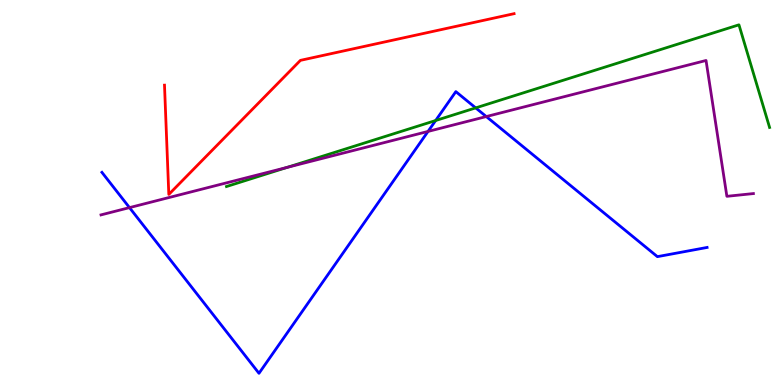[{'lines': ['blue', 'red'], 'intersections': []}, {'lines': ['green', 'red'], 'intersections': []}, {'lines': ['purple', 'red'], 'intersections': []}, {'lines': ['blue', 'green'], 'intersections': [{'x': 5.62, 'y': 6.87}, {'x': 6.14, 'y': 7.2}]}, {'lines': ['blue', 'purple'], 'intersections': [{'x': 1.67, 'y': 4.61}, {'x': 5.52, 'y': 6.59}, {'x': 6.27, 'y': 6.97}]}, {'lines': ['green', 'purple'], 'intersections': [{'x': 3.71, 'y': 5.65}]}]